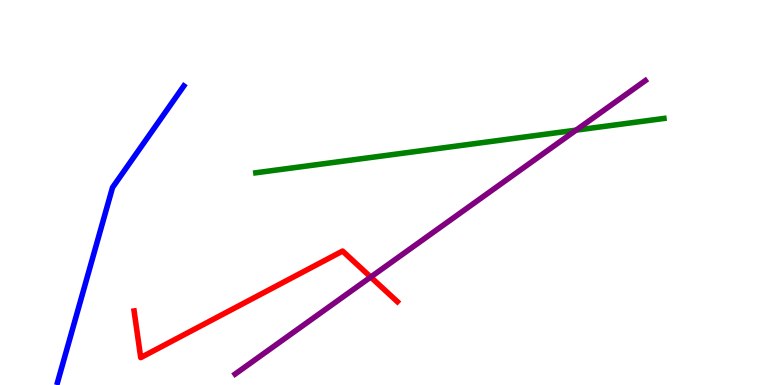[{'lines': ['blue', 'red'], 'intersections': []}, {'lines': ['green', 'red'], 'intersections': []}, {'lines': ['purple', 'red'], 'intersections': [{'x': 4.78, 'y': 2.8}]}, {'lines': ['blue', 'green'], 'intersections': []}, {'lines': ['blue', 'purple'], 'intersections': []}, {'lines': ['green', 'purple'], 'intersections': [{'x': 7.43, 'y': 6.62}]}]